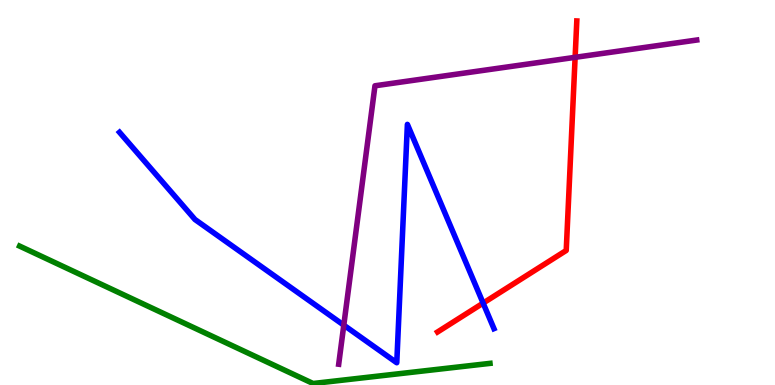[{'lines': ['blue', 'red'], 'intersections': [{'x': 6.23, 'y': 2.13}]}, {'lines': ['green', 'red'], 'intersections': []}, {'lines': ['purple', 'red'], 'intersections': [{'x': 7.42, 'y': 8.51}]}, {'lines': ['blue', 'green'], 'intersections': []}, {'lines': ['blue', 'purple'], 'intersections': [{'x': 4.44, 'y': 1.55}]}, {'lines': ['green', 'purple'], 'intersections': []}]